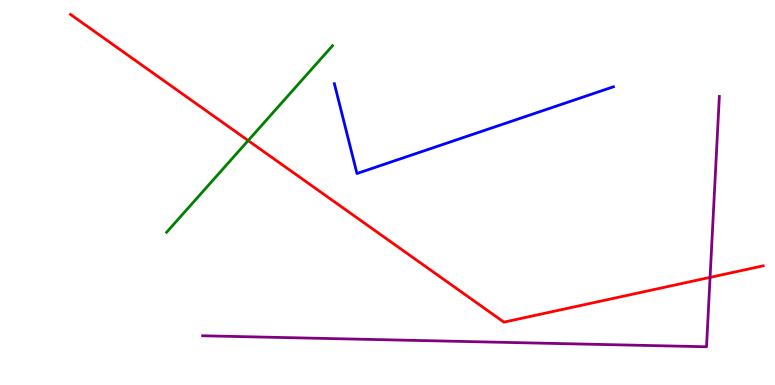[{'lines': ['blue', 'red'], 'intersections': []}, {'lines': ['green', 'red'], 'intersections': [{'x': 3.2, 'y': 6.35}]}, {'lines': ['purple', 'red'], 'intersections': [{'x': 9.16, 'y': 2.8}]}, {'lines': ['blue', 'green'], 'intersections': []}, {'lines': ['blue', 'purple'], 'intersections': []}, {'lines': ['green', 'purple'], 'intersections': []}]